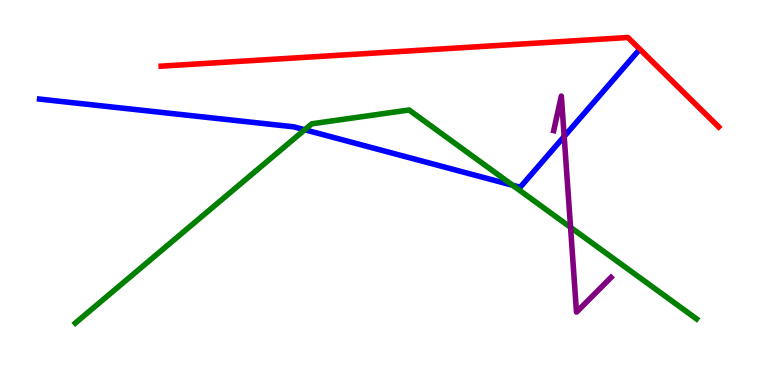[{'lines': ['blue', 'red'], 'intersections': []}, {'lines': ['green', 'red'], 'intersections': []}, {'lines': ['purple', 'red'], 'intersections': []}, {'lines': ['blue', 'green'], 'intersections': [{'x': 3.93, 'y': 6.63}, {'x': 6.61, 'y': 5.19}]}, {'lines': ['blue', 'purple'], 'intersections': [{'x': 7.28, 'y': 6.46}]}, {'lines': ['green', 'purple'], 'intersections': [{'x': 7.36, 'y': 4.09}]}]